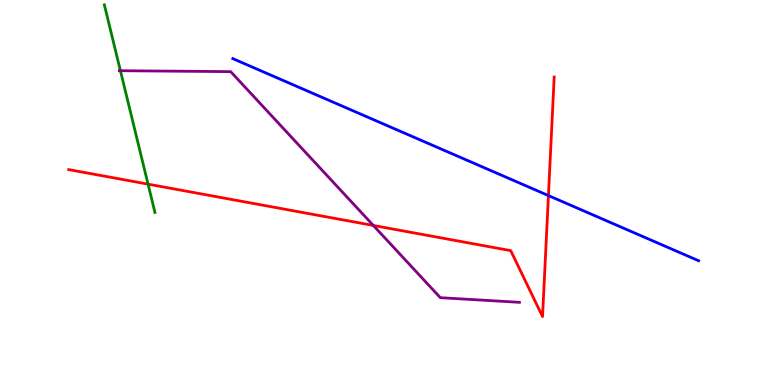[{'lines': ['blue', 'red'], 'intersections': [{'x': 7.08, 'y': 4.92}]}, {'lines': ['green', 'red'], 'intersections': [{'x': 1.91, 'y': 5.22}]}, {'lines': ['purple', 'red'], 'intersections': [{'x': 4.82, 'y': 4.14}]}, {'lines': ['blue', 'green'], 'intersections': []}, {'lines': ['blue', 'purple'], 'intersections': []}, {'lines': ['green', 'purple'], 'intersections': [{'x': 1.55, 'y': 8.16}]}]